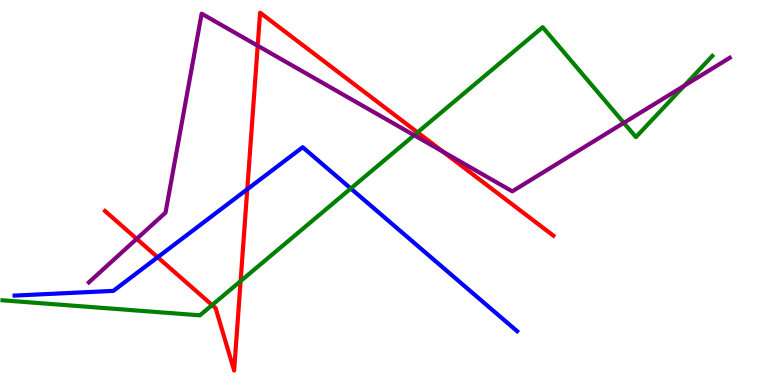[{'lines': ['blue', 'red'], 'intersections': [{'x': 2.03, 'y': 3.32}, {'x': 3.19, 'y': 5.08}]}, {'lines': ['green', 'red'], 'intersections': [{'x': 2.74, 'y': 2.08}, {'x': 3.1, 'y': 2.7}, {'x': 5.39, 'y': 6.56}]}, {'lines': ['purple', 'red'], 'intersections': [{'x': 1.76, 'y': 3.8}, {'x': 3.33, 'y': 8.81}, {'x': 5.72, 'y': 6.06}]}, {'lines': ['blue', 'green'], 'intersections': [{'x': 4.53, 'y': 5.1}]}, {'lines': ['blue', 'purple'], 'intersections': []}, {'lines': ['green', 'purple'], 'intersections': [{'x': 5.34, 'y': 6.49}, {'x': 8.05, 'y': 6.81}, {'x': 8.83, 'y': 7.77}]}]